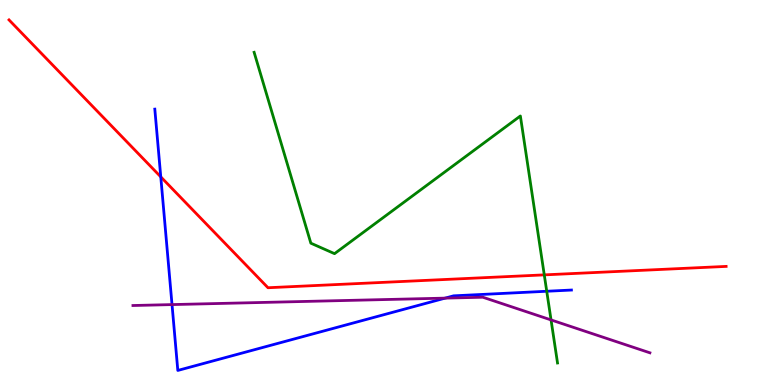[{'lines': ['blue', 'red'], 'intersections': [{'x': 2.07, 'y': 5.41}]}, {'lines': ['green', 'red'], 'intersections': [{'x': 7.02, 'y': 2.86}]}, {'lines': ['purple', 'red'], 'intersections': []}, {'lines': ['blue', 'green'], 'intersections': [{'x': 7.05, 'y': 2.43}]}, {'lines': ['blue', 'purple'], 'intersections': [{'x': 2.22, 'y': 2.09}, {'x': 5.74, 'y': 2.26}]}, {'lines': ['green', 'purple'], 'intersections': [{'x': 7.11, 'y': 1.69}]}]